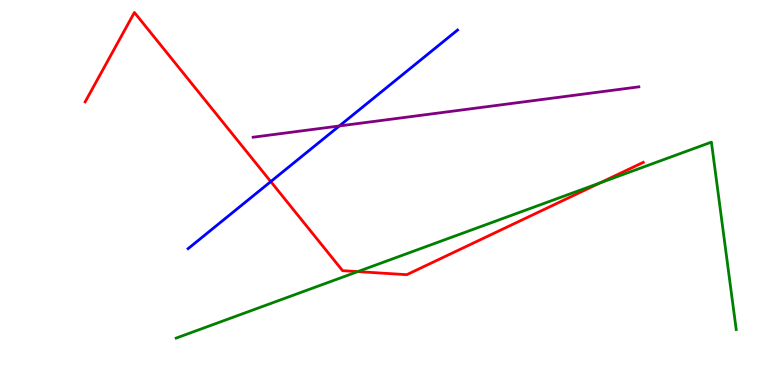[{'lines': ['blue', 'red'], 'intersections': [{'x': 3.49, 'y': 5.28}]}, {'lines': ['green', 'red'], 'intersections': [{'x': 4.62, 'y': 2.95}, {'x': 7.74, 'y': 5.25}]}, {'lines': ['purple', 'red'], 'intersections': []}, {'lines': ['blue', 'green'], 'intersections': []}, {'lines': ['blue', 'purple'], 'intersections': [{'x': 4.38, 'y': 6.73}]}, {'lines': ['green', 'purple'], 'intersections': []}]